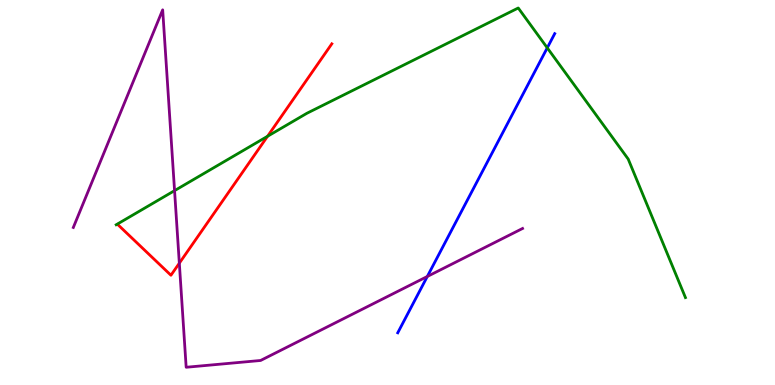[{'lines': ['blue', 'red'], 'intersections': []}, {'lines': ['green', 'red'], 'intersections': [{'x': 3.45, 'y': 6.46}]}, {'lines': ['purple', 'red'], 'intersections': [{'x': 2.31, 'y': 3.16}]}, {'lines': ['blue', 'green'], 'intersections': [{'x': 7.06, 'y': 8.76}]}, {'lines': ['blue', 'purple'], 'intersections': [{'x': 5.51, 'y': 2.82}]}, {'lines': ['green', 'purple'], 'intersections': [{'x': 2.25, 'y': 5.05}]}]